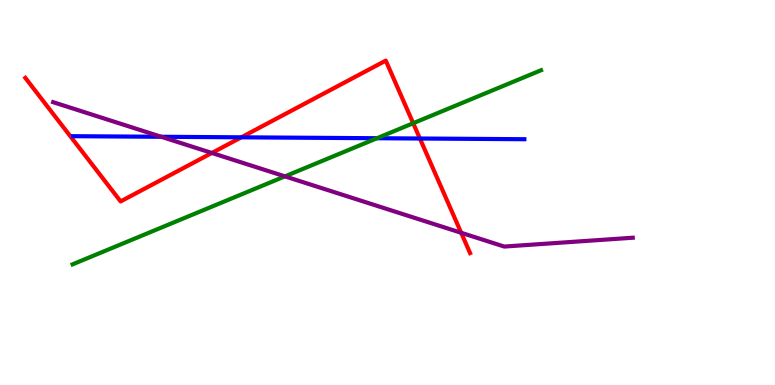[{'lines': ['blue', 'red'], 'intersections': [{'x': 3.11, 'y': 6.43}, {'x': 5.42, 'y': 6.4}]}, {'lines': ['green', 'red'], 'intersections': [{'x': 5.33, 'y': 6.8}]}, {'lines': ['purple', 'red'], 'intersections': [{'x': 2.73, 'y': 6.03}, {'x': 5.95, 'y': 3.95}]}, {'lines': ['blue', 'green'], 'intersections': [{'x': 4.86, 'y': 6.41}]}, {'lines': ['blue', 'purple'], 'intersections': [{'x': 2.08, 'y': 6.45}]}, {'lines': ['green', 'purple'], 'intersections': [{'x': 3.68, 'y': 5.42}]}]